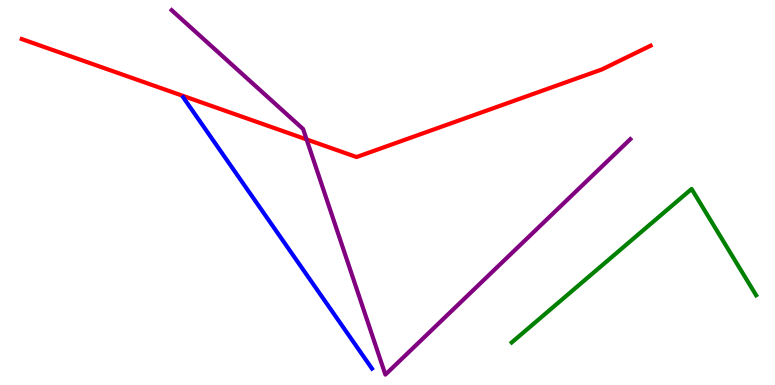[{'lines': ['blue', 'red'], 'intersections': []}, {'lines': ['green', 'red'], 'intersections': []}, {'lines': ['purple', 'red'], 'intersections': [{'x': 3.96, 'y': 6.38}]}, {'lines': ['blue', 'green'], 'intersections': []}, {'lines': ['blue', 'purple'], 'intersections': []}, {'lines': ['green', 'purple'], 'intersections': []}]